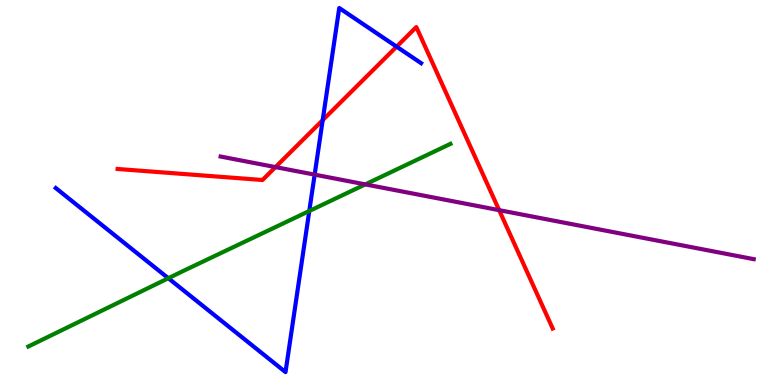[{'lines': ['blue', 'red'], 'intersections': [{'x': 4.16, 'y': 6.88}, {'x': 5.12, 'y': 8.79}]}, {'lines': ['green', 'red'], 'intersections': []}, {'lines': ['purple', 'red'], 'intersections': [{'x': 3.55, 'y': 5.66}, {'x': 6.44, 'y': 4.54}]}, {'lines': ['blue', 'green'], 'intersections': [{'x': 2.17, 'y': 2.77}, {'x': 3.99, 'y': 4.52}]}, {'lines': ['blue', 'purple'], 'intersections': [{'x': 4.06, 'y': 5.46}]}, {'lines': ['green', 'purple'], 'intersections': [{'x': 4.71, 'y': 5.21}]}]